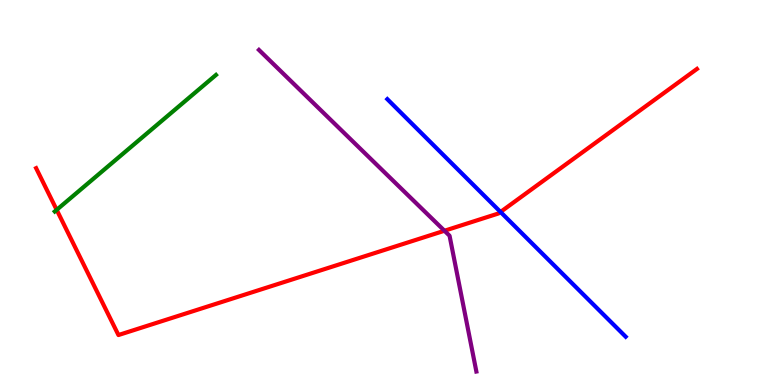[{'lines': ['blue', 'red'], 'intersections': [{'x': 6.46, 'y': 4.49}]}, {'lines': ['green', 'red'], 'intersections': [{'x': 0.731, 'y': 4.55}]}, {'lines': ['purple', 'red'], 'intersections': [{'x': 5.73, 'y': 4.01}]}, {'lines': ['blue', 'green'], 'intersections': []}, {'lines': ['blue', 'purple'], 'intersections': []}, {'lines': ['green', 'purple'], 'intersections': []}]